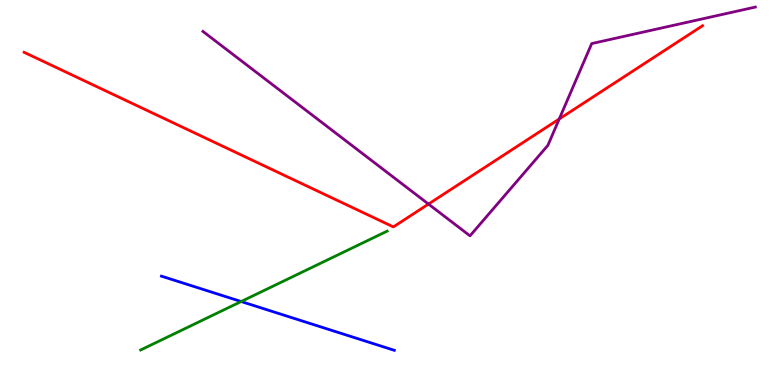[{'lines': ['blue', 'red'], 'intersections': []}, {'lines': ['green', 'red'], 'intersections': []}, {'lines': ['purple', 'red'], 'intersections': [{'x': 5.53, 'y': 4.7}, {'x': 7.22, 'y': 6.91}]}, {'lines': ['blue', 'green'], 'intersections': [{'x': 3.11, 'y': 2.17}]}, {'lines': ['blue', 'purple'], 'intersections': []}, {'lines': ['green', 'purple'], 'intersections': []}]